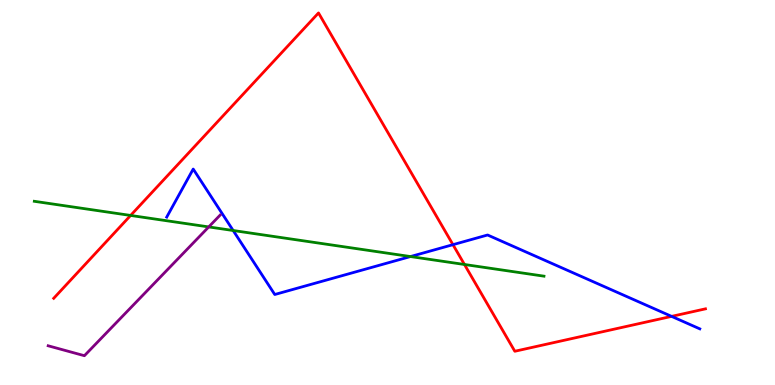[{'lines': ['blue', 'red'], 'intersections': [{'x': 5.84, 'y': 3.64}, {'x': 8.67, 'y': 1.78}]}, {'lines': ['green', 'red'], 'intersections': [{'x': 1.69, 'y': 4.4}, {'x': 5.99, 'y': 3.13}]}, {'lines': ['purple', 'red'], 'intersections': []}, {'lines': ['blue', 'green'], 'intersections': [{'x': 3.01, 'y': 4.01}, {'x': 5.3, 'y': 3.34}]}, {'lines': ['blue', 'purple'], 'intersections': []}, {'lines': ['green', 'purple'], 'intersections': [{'x': 2.69, 'y': 4.11}]}]